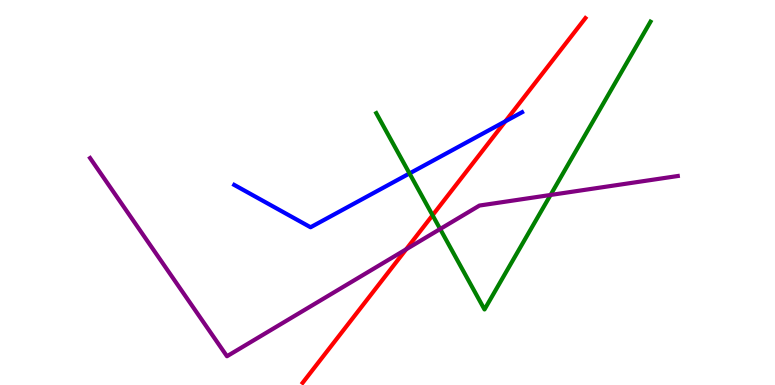[{'lines': ['blue', 'red'], 'intersections': [{'x': 6.52, 'y': 6.85}]}, {'lines': ['green', 'red'], 'intersections': [{'x': 5.58, 'y': 4.41}]}, {'lines': ['purple', 'red'], 'intersections': [{'x': 5.24, 'y': 3.52}]}, {'lines': ['blue', 'green'], 'intersections': [{'x': 5.28, 'y': 5.49}]}, {'lines': ['blue', 'purple'], 'intersections': []}, {'lines': ['green', 'purple'], 'intersections': [{'x': 5.68, 'y': 4.05}, {'x': 7.1, 'y': 4.94}]}]